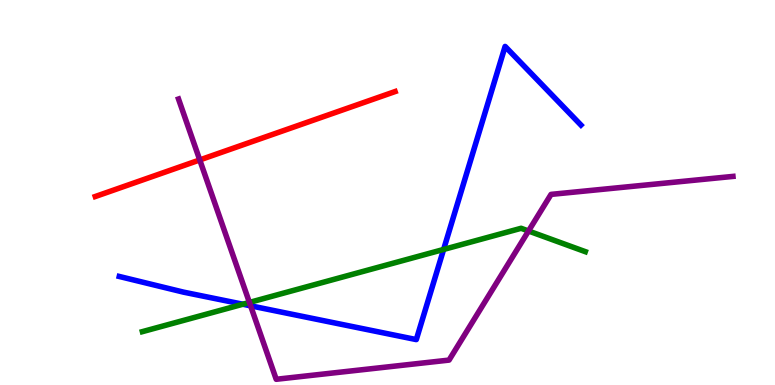[{'lines': ['blue', 'red'], 'intersections': []}, {'lines': ['green', 'red'], 'intersections': []}, {'lines': ['purple', 'red'], 'intersections': [{'x': 2.58, 'y': 5.85}]}, {'lines': ['blue', 'green'], 'intersections': [{'x': 3.13, 'y': 2.1}, {'x': 5.72, 'y': 3.52}]}, {'lines': ['blue', 'purple'], 'intersections': [{'x': 3.23, 'y': 2.06}]}, {'lines': ['green', 'purple'], 'intersections': [{'x': 3.22, 'y': 2.14}, {'x': 6.82, 'y': 4.0}]}]